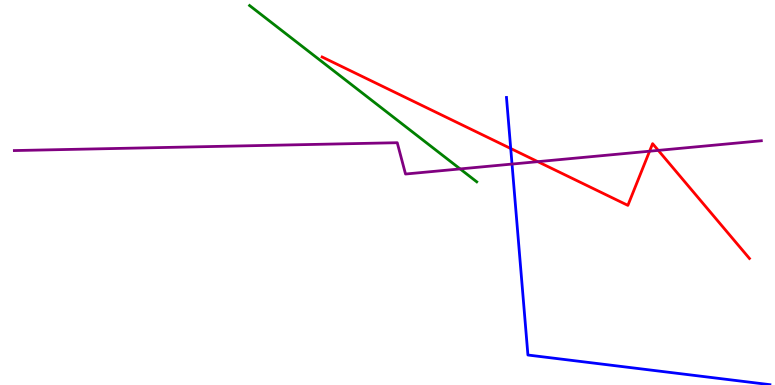[{'lines': ['blue', 'red'], 'intersections': [{'x': 6.59, 'y': 6.14}]}, {'lines': ['green', 'red'], 'intersections': []}, {'lines': ['purple', 'red'], 'intersections': [{'x': 6.94, 'y': 5.8}, {'x': 8.38, 'y': 6.07}, {'x': 8.49, 'y': 6.09}]}, {'lines': ['blue', 'green'], 'intersections': []}, {'lines': ['blue', 'purple'], 'intersections': [{'x': 6.61, 'y': 5.74}]}, {'lines': ['green', 'purple'], 'intersections': [{'x': 5.94, 'y': 5.61}]}]